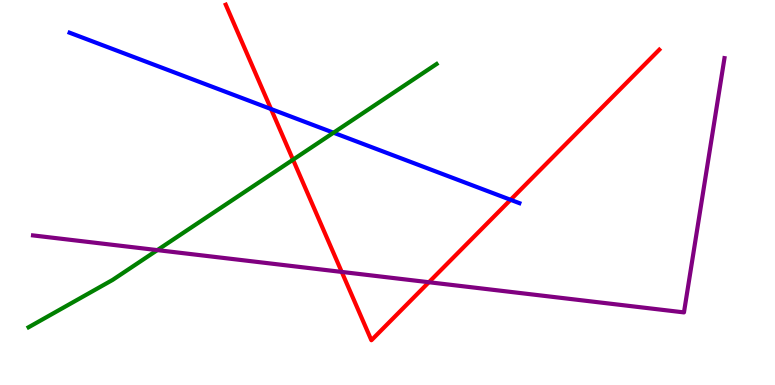[{'lines': ['blue', 'red'], 'intersections': [{'x': 3.5, 'y': 7.17}, {'x': 6.59, 'y': 4.81}]}, {'lines': ['green', 'red'], 'intersections': [{'x': 3.78, 'y': 5.85}]}, {'lines': ['purple', 'red'], 'intersections': [{'x': 4.41, 'y': 2.94}, {'x': 5.53, 'y': 2.67}]}, {'lines': ['blue', 'green'], 'intersections': [{'x': 4.3, 'y': 6.55}]}, {'lines': ['blue', 'purple'], 'intersections': []}, {'lines': ['green', 'purple'], 'intersections': [{'x': 2.03, 'y': 3.5}]}]